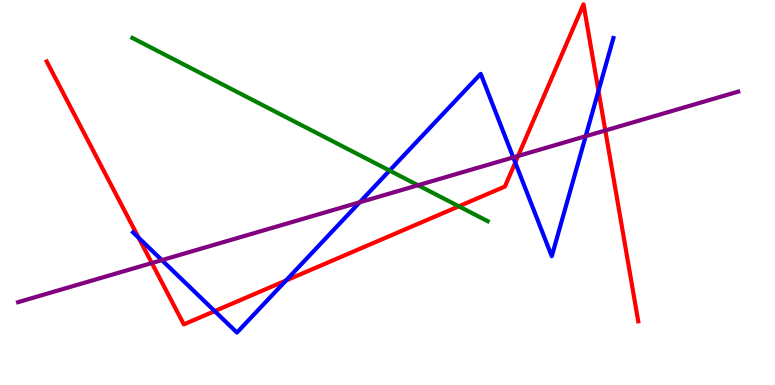[{'lines': ['blue', 'red'], 'intersections': [{'x': 1.79, 'y': 3.83}, {'x': 2.77, 'y': 1.92}, {'x': 3.69, 'y': 2.71}, {'x': 6.65, 'y': 5.78}, {'x': 7.72, 'y': 7.64}]}, {'lines': ['green', 'red'], 'intersections': [{'x': 5.92, 'y': 4.64}]}, {'lines': ['purple', 'red'], 'intersections': [{'x': 1.96, 'y': 3.17}, {'x': 6.68, 'y': 5.95}, {'x': 7.81, 'y': 6.61}]}, {'lines': ['blue', 'green'], 'intersections': [{'x': 5.03, 'y': 5.57}]}, {'lines': ['blue', 'purple'], 'intersections': [{'x': 2.09, 'y': 3.24}, {'x': 4.64, 'y': 4.75}, {'x': 6.62, 'y': 5.91}, {'x': 7.56, 'y': 6.46}]}, {'lines': ['green', 'purple'], 'intersections': [{'x': 5.39, 'y': 5.19}]}]